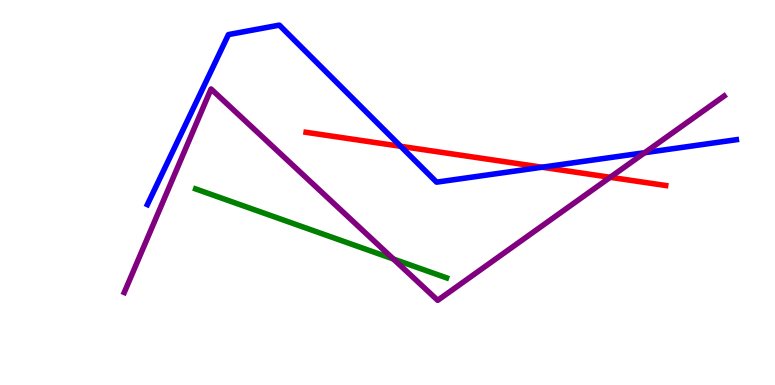[{'lines': ['blue', 'red'], 'intersections': [{'x': 5.17, 'y': 6.2}, {'x': 6.99, 'y': 5.66}]}, {'lines': ['green', 'red'], 'intersections': []}, {'lines': ['purple', 'red'], 'intersections': [{'x': 7.87, 'y': 5.39}]}, {'lines': ['blue', 'green'], 'intersections': []}, {'lines': ['blue', 'purple'], 'intersections': [{'x': 8.32, 'y': 6.03}]}, {'lines': ['green', 'purple'], 'intersections': [{'x': 5.08, 'y': 3.27}]}]